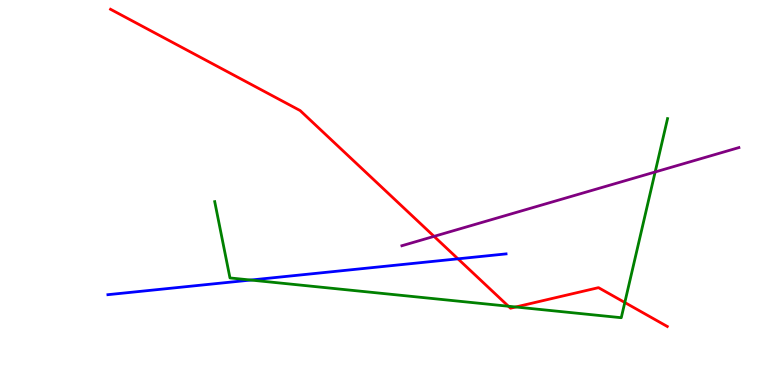[{'lines': ['blue', 'red'], 'intersections': [{'x': 5.91, 'y': 3.28}]}, {'lines': ['green', 'red'], 'intersections': [{'x': 6.56, 'y': 2.05}, {'x': 6.65, 'y': 2.03}, {'x': 8.06, 'y': 2.14}]}, {'lines': ['purple', 'red'], 'intersections': [{'x': 5.6, 'y': 3.86}]}, {'lines': ['blue', 'green'], 'intersections': [{'x': 3.24, 'y': 2.73}]}, {'lines': ['blue', 'purple'], 'intersections': []}, {'lines': ['green', 'purple'], 'intersections': [{'x': 8.45, 'y': 5.53}]}]